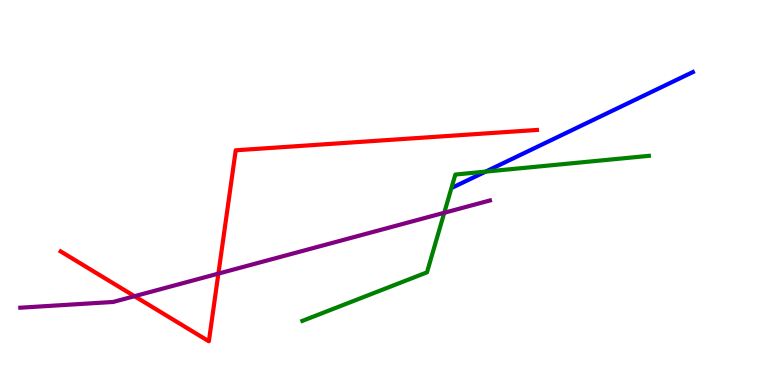[{'lines': ['blue', 'red'], 'intersections': []}, {'lines': ['green', 'red'], 'intersections': []}, {'lines': ['purple', 'red'], 'intersections': [{'x': 1.74, 'y': 2.31}, {'x': 2.82, 'y': 2.89}]}, {'lines': ['blue', 'green'], 'intersections': [{'x': 6.27, 'y': 5.54}]}, {'lines': ['blue', 'purple'], 'intersections': []}, {'lines': ['green', 'purple'], 'intersections': [{'x': 5.73, 'y': 4.47}]}]